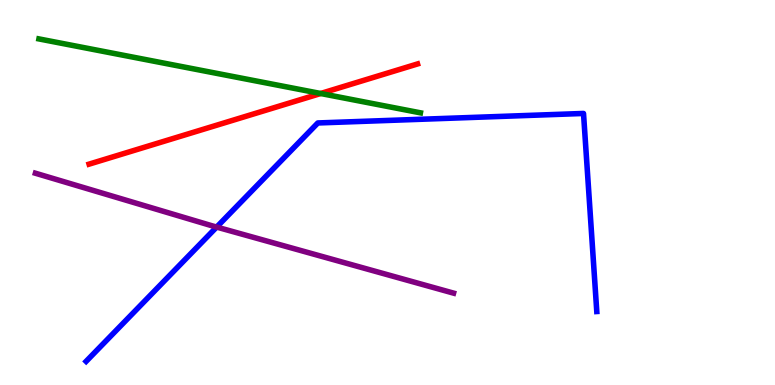[{'lines': ['blue', 'red'], 'intersections': []}, {'lines': ['green', 'red'], 'intersections': [{'x': 4.14, 'y': 7.57}]}, {'lines': ['purple', 'red'], 'intersections': []}, {'lines': ['blue', 'green'], 'intersections': []}, {'lines': ['blue', 'purple'], 'intersections': [{'x': 2.8, 'y': 4.1}]}, {'lines': ['green', 'purple'], 'intersections': []}]